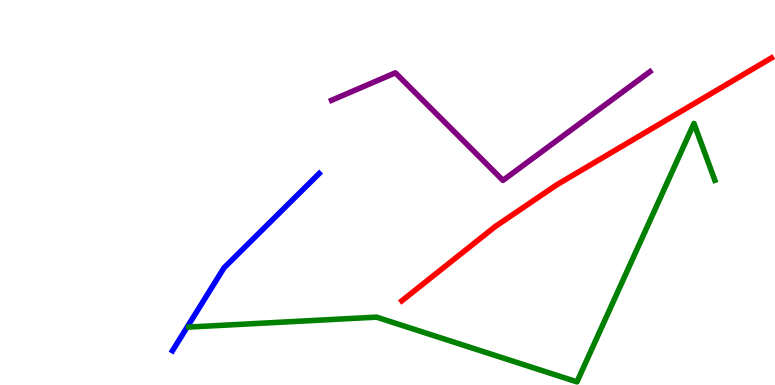[{'lines': ['blue', 'red'], 'intersections': []}, {'lines': ['green', 'red'], 'intersections': []}, {'lines': ['purple', 'red'], 'intersections': []}, {'lines': ['blue', 'green'], 'intersections': []}, {'lines': ['blue', 'purple'], 'intersections': []}, {'lines': ['green', 'purple'], 'intersections': []}]